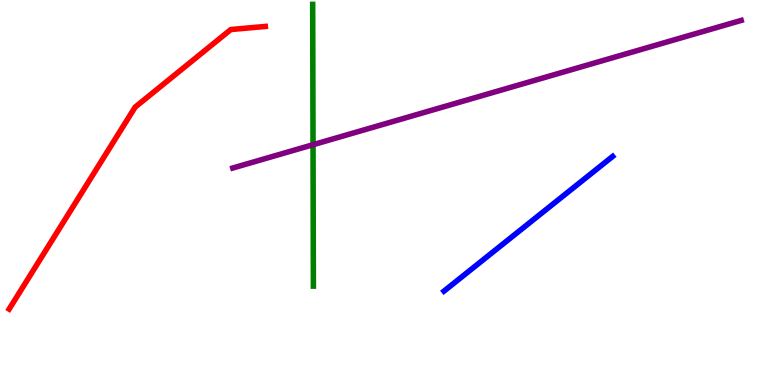[{'lines': ['blue', 'red'], 'intersections': []}, {'lines': ['green', 'red'], 'intersections': []}, {'lines': ['purple', 'red'], 'intersections': []}, {'lines': ['blue', 'green'], 'intersections': []}, {'lines': ['blue', 'purple'], 'intersections': []}, {'lines': ['green', 'purple'], 'intersections': [{'x': 4.04, 'y': 6.24}]}]